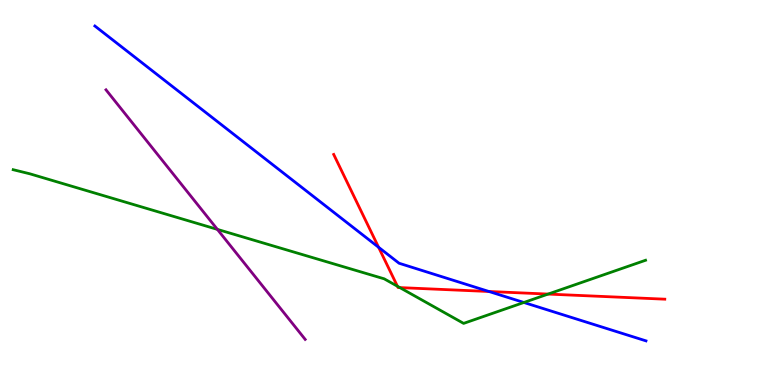[{'lines': ['blue', 'red'], 'intersections': [{'x': 4.89, 'y': 3.58}, {'x': 6.31, 'y': 2.43}]}, {'lines': ['green', 'red'], 'intersections': [{'x': 5.13, 'y': 2.56}, {'x': 5.16, 'y': 2.53}, {'x': 7.07, 'y': 2.36}]}, {'lines': ['purple', 'red'], 'intersections': []}, {'lines': ['blue', 'green'], 'intersections': [{'x': 6.76, 'y': 2.14}]}, {'lines': ['blue', 'purple'], 'intersections': []}, {'lines': ['green', 'purple'], 'intersections': [{'x': 2.8, 'y': 4.04}]}]